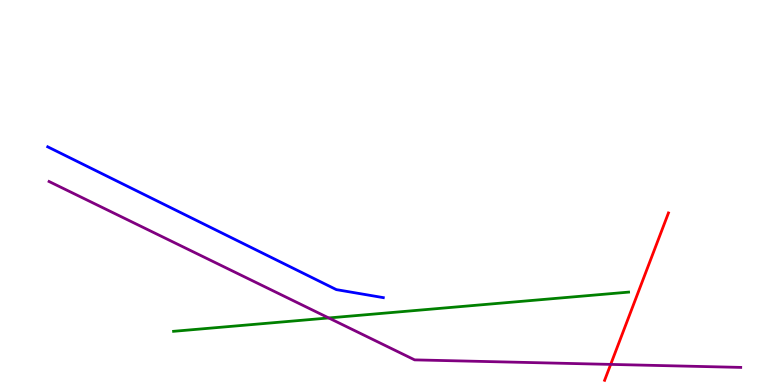[{'lines': ['blue', 'red'], 'intersections': []}, {'lines': ['green', 'red'], 'intersections': []}, {'lines': ['purple', 'red'], 'intersections': [{'x': 7.88, 'y': 0.535}]}, {'lines': ['blue', 'green'], 'intersections': []}, {'lines': ['blue', 'purple'], 'intersections': []}, {'lines': ['green', 'purple'], 'intersections': [{'x': 4.24, 'y': 1.74}]}]